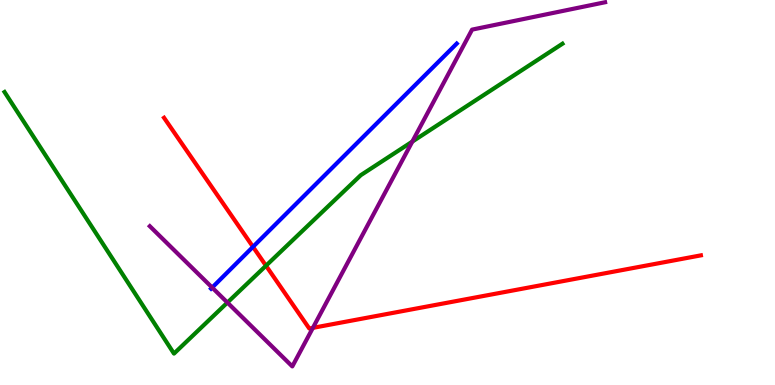[{'lines': ['blue', 'red'], 'intersections': [{'x': 3.26, 'y': 3.59}]}, {'lines': ['green', 'red'], 'intersections': [{'x': 3.43, 'y': 3.1}]}, {'lines': ['purple', 'red'], 'intersections': [{'x': 4.04, 'y': 1.48}]}, {'lines': ['blue', 'green'], 'intersections': []}, {'lines': ['blue', 'purple'], 'intersections': [{'x': 2.74, 'y': 2.53}]}, {'lines': ['green', 'purple'], 'intersections': [{'x': 2.93, 'y': 2.14}, {'x': 5.32, 'y': 6.32}]}]